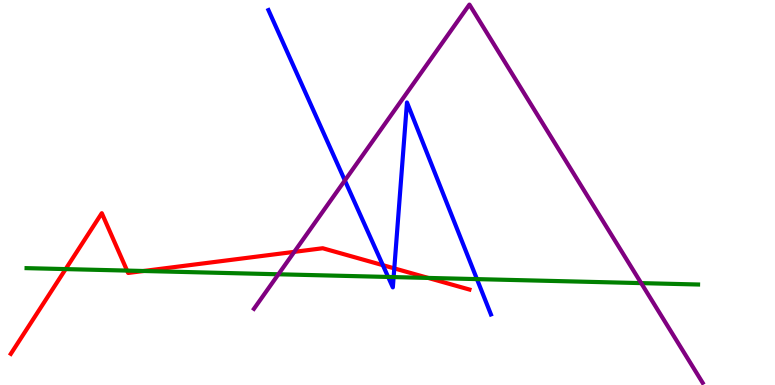[{'lines': ['blue', 'red'], 'intersections': [{'x': 4.94, 'y': 3.11}, {'x': 5.09, 'y': 3.03}]}, {'lines': ['green', 'red'], 'intersections': [{'x': 0.847, 'y': 3.01}, {'x': 1.64, 'y': 2.97}, {'x': 1.85, 'y': 2.96}, {'x': 5.52, 'y': 2.78}]}, {'lines': ['purple', 'red'], 'intersections': [{'x': 3.8, 'y': 3.46}]}, {'lines': ['blue', 'green'], 'intersections': [{'x': 5.01, 'y': 2.81}, {'x': 5.08, 'y': 2.8}, {'x': 6.15, 'y': 2.75}]}, {'lines': ['blue', 'purple'], 'intersections': [{'x': 4.45, 'y': 5.31}]}, {'lines': ['green', 'purple'], 'intersections': [{'x': 3.59, 'y': 2.88}, {'x': 8.27, 'y': 2.65}]}]